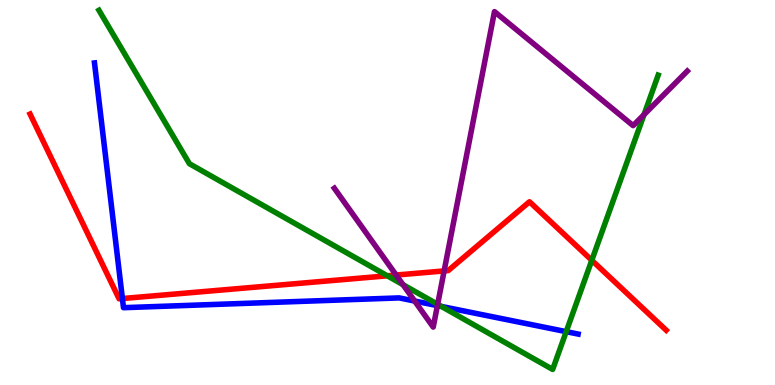[{'lines': ['blue', 'red'], 'intersections': [{'x': 1.58, 'y': 2.25}]}, {'lines': ['green', 'red'], 'intersections': [{'x': 5.0, 'y': 2.84}, {'x': 7.64, 'y': 3.24}]}, {'lines': ['purple', 'red'], 'intersections': [{'x': 5.11, 'y': 2.86}, {'x': 5.73, 'y': 2.96}]}, {'lines': ['blue', 'green'], 'intersections': [{'x': 5.7, 'y': 2.04}, {'x': 7.31, 'y': 1.39}]}, {'lines': ['blue', 'purple'], 'intersections': [{'x': 5.35, 'y': 2.18}, {'x': 5.64, 'y': 2.06}]}, {'lines': ['green', 'purple'], 'intersections': [{'x': 5.2, 'y': 2.61}, {'x': 5.65, 'y': 2.1}, {'x': 8.31, 'y': 7.02}]}]